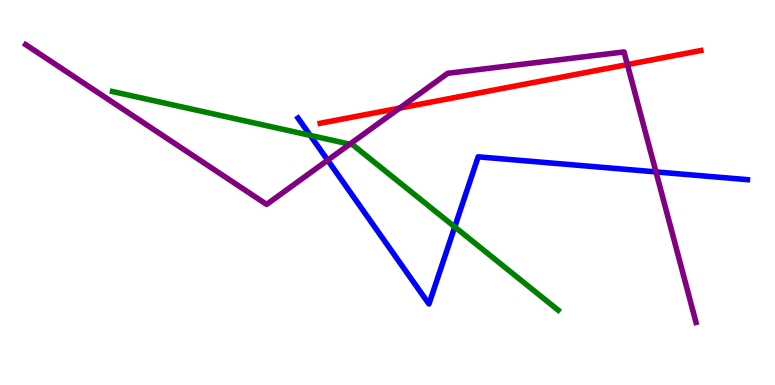[{'lines': ['blue', 'red'], 'intersections': []}, {'lines': ['green', 'red'], 'intersections': []}, {'lines': ['purple', 'red'], 'intersections': [{'x': 5.16, 'y': 7.19}, {'x': 8.1, 'y': 8.32}]}, {'lines': ['blue', 'green'], 'intersections': [{'x': 4.0, 'y': 6.48}, {'x': 5.87, 'y': 4.11}]}, {'lines': ['blue', 'purple'], 'intersections': [{'x': 4.23, 'y': 5.84}, {'x': 8.46, 'y': 5.54}]}, {'lines': ['green', 'purple'], 'intersections': [{'x': 4.51, 'y': 6.26}]}]